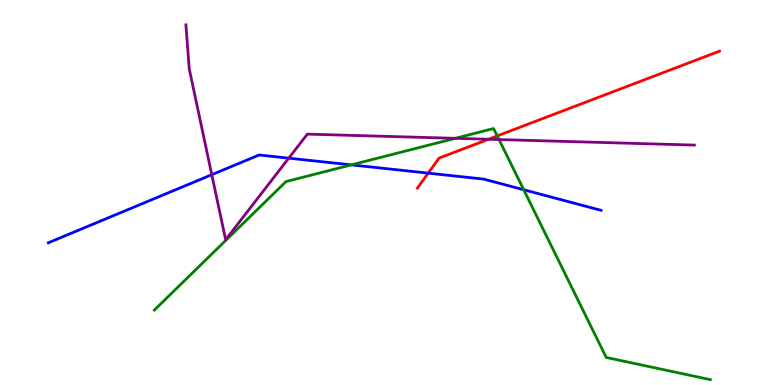[{'lines': ['blue', 'red'], 'intersections': [{'x': 5.52, 'y': 5.5}]}, {'lines': ['green', 'red'], 'intersections': [{'x': 6.42, 'y': 6.47}]}, {'lines': ['purple', 'red'], 'intersections': [{'x': 6.3, 'y': 6.38}]}, {'lines': ['blue', 'green'], 'intersections': [{'x': 4.53, 'y': 5.72}, {'x': 6.76, 'y': 5.07}]}, {'lines': ['blue', 'purple'], 'intersections': [{'x': 2.73, 'y': 5.46}, {'x': 3.73, 'y': 5.89}]}, {'lines': ['green', 'purple'], 'intersections': [{'x': 5.87, 'y': 6.41}, {'x': 6.44, 'y': 6.38}]}]